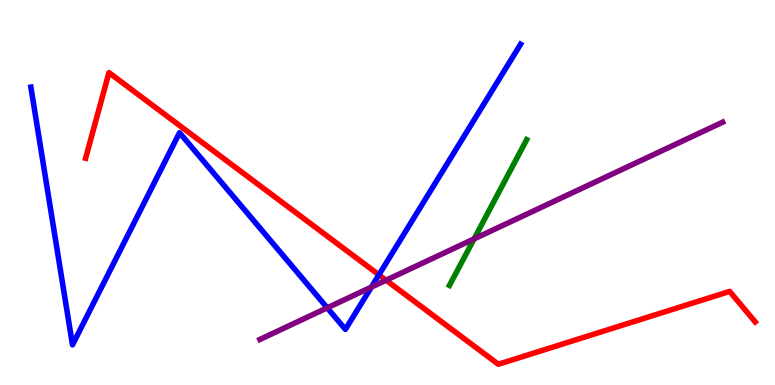[{'lines': ['blue', 'red'], 'intersections': [{'x': 4.89, 'y': 2.86}]}, {'lines': ['green', 'red'], 'intersections': []}, {'lines': ['purple', 'red'], 'intersections': [{'x': 4.98, 'y': 2.72}]}, {'lines': ['blue', 'green'], 'intersections': []}, {'lines': ['blue', 'purple'], 'intersections': [{'x': 4.22, 'y': 2.0}, {'x': 4.79, 'y': 2.54}]}, {'lines': ['green', 'purple'], 'intersections': [{'x': 6.12, 'y': 3.8}]}]